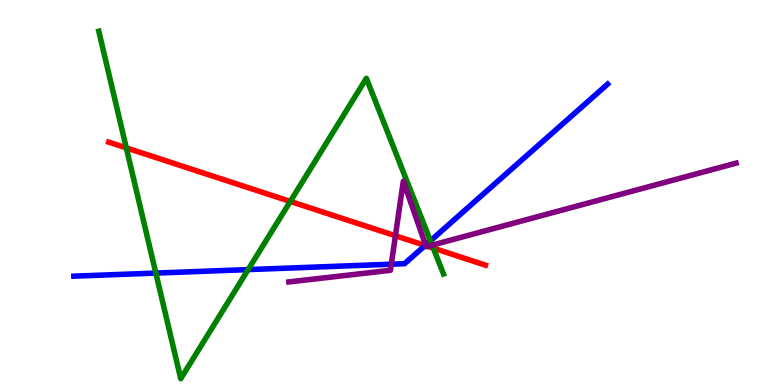[{'lines': ['blue', 'red'], 'intersections': [{'x': 5.49, 'y': 3.62}]}, {'lines': ['green', 'red'], 'intersections': [{'x': 1.63, 'y': 6.16}, {'x': 3.75, 'y': 4.77}, {'x': 5.59, 'y': 3.56}]}, {'lines': ['purple', 'red'], 'intersections': [{'x': 5.1, 'y': 3.88}, {'x': 5.49, 'y': 3.62}, {'x': 5.52, 'y': 3.6}]}, {'lines': ['blue', 'green'], 'intersections': [{'x': 2.01, 'y': 2.91}, {'x': 3.2, 'y': 3.0}, {'x': 5.55, 'y': 3.75}]}, {'lines': ['blue', 'purple'], 'intersections': [{'x': 5.05, 'y': 3.14}, {'x': 5.49, 'y': 3.64}]}, {'lines': ['green', 'purple'], 'intersections': [{'x': 5.58, 'y': 3.63}]}]